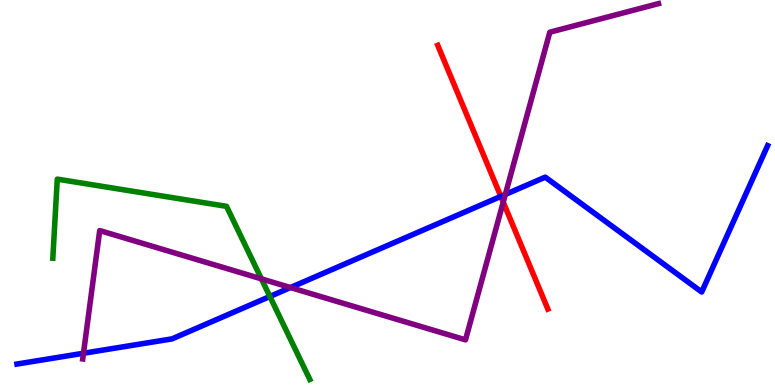[{'lines': ['blue', 'red'], 'intersections': [{'x': 6.46, 'y': 4.9}]}, {'lines': ['green', 'red'], 'intersections': []}, {'lines': ['purple', 'red'], 'intersections': [{'x': 6.49, 'y': 4.75}]}, {'lines': ['blue', 'green'], 'intersections': [{'x': 3.48, 'y': 2.3}]}, {'lines': ['blue', 'purple'], 'intersections': [{'x': 1.08, 'y': 0.825}, {'x': 3.75, 'y': 2.53}, {'x': 6.52, 'y': 4.95}]}, {'lines': ['green', 'purple'], 'intersections': [{'x': 3.37, 'y': 2.76}]}]